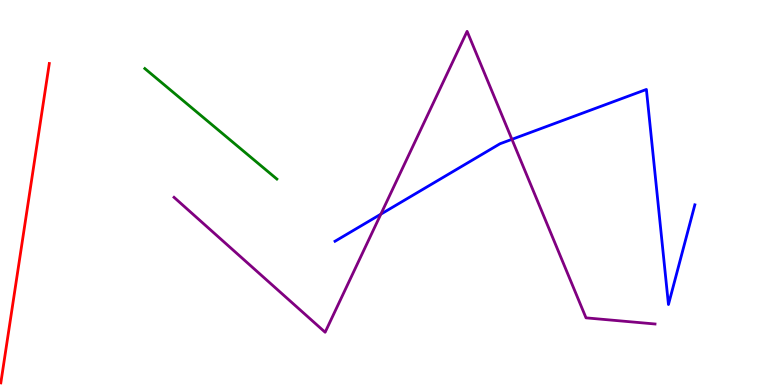[{'lines': ['blue', 'red'], 'intersections': []}, {'lines': ['green', 'red'], 'intersections': []}, {'lines': ['purple', 'red'], 'intersections': []}, {'lines': ['blue', 'green'], 'intersections': []}, {'lines': ['blue', 'purple'], 'intersections': [{'x': 4.91, 'y': 4.44}, {'x': 6.61, 'y': 6.38}]}, {'lines': ['green', 'purple'], 'intersections': []}]